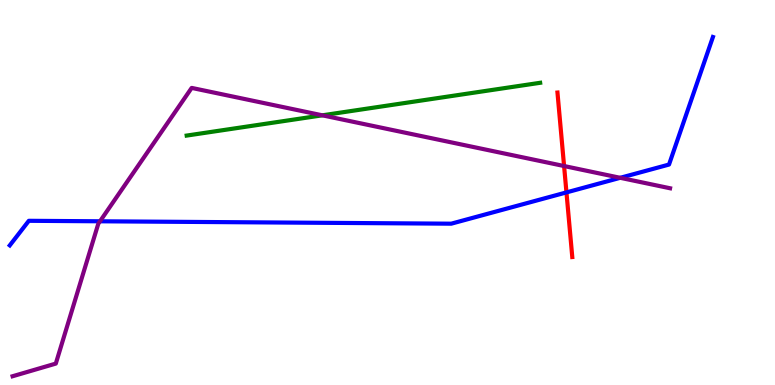[{'lines': ['blue', 'red'], 'intersections': [{'x': 7.31, 'y': 5.0}]}, {'lines': ['green', 'red'], 'intersections': []}, {'lines': ['purple', 'red'], 'intersections': [{'x': 7.28, 'y': 5.69}]}, {'lines': ['blue', 'green'], 'intersections': []}, {'lines': ['blue', 'purple'], 'intersections': [{'x': 1.29, 'y': 4.25}, {'x': 8.0, 'y': 5.38}]}, {'lines': ['green', 'purple'], 'intersections': [{'x': 4.16, 'y': 7.0}]}]